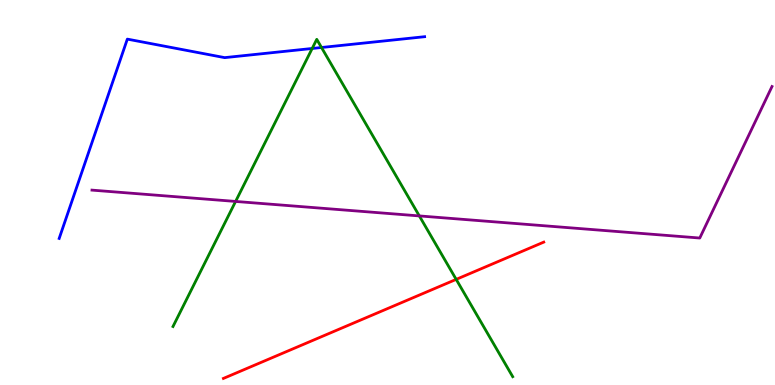[{'lines': ['blue', 'red'], 'intersections': []}, {'lines': ['green', 'red'], 'intersections': [{'x': 5.89, 'y': 2.74}]}, {'lines': ['purple', 'red'], 'intersections': []}, {'lines': ['blue', 'green'], 'intersections': [{'x': 4.03, 'y': 8.74}, {'x': 4.15, 'y': 8.77}]}, {'lines': ['blue', 'purple'], 'intersections': []}, {'lines': ['green', 'purple'], 'intersections': [{'x': 3.04, 'y': 4.77}, {'x': 5.41, 'y': 4.39}]}]